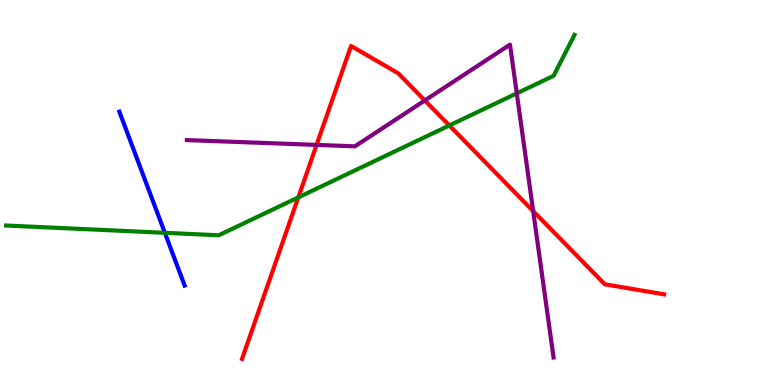[{'lines': ['blue', 'red'], 'intersections': []}, {'lines': ['green', 'red'], 'intersections': [{'x': 3.85, 'y': 4.87}, {'x': 5.8, 'y': 6.74}]}, {'lines': ['purple', 'red'], 'intersections': [{'x': 4.09, 'y': 6.24}, {'x': 5.48, 'y': 7.39}, {'x': 6.88, 'y': 4.52}]}, {'lines': ['blue', 'green'], 'intersections': [{'x': 2.13, 'y': 3.95}]}, {'lines': ['blue', 'purple'], 'intersections': []}, {'lines': ['green', 'purple'], 'intersections': [{'x': 6.67, 'y': 7.58}]}]